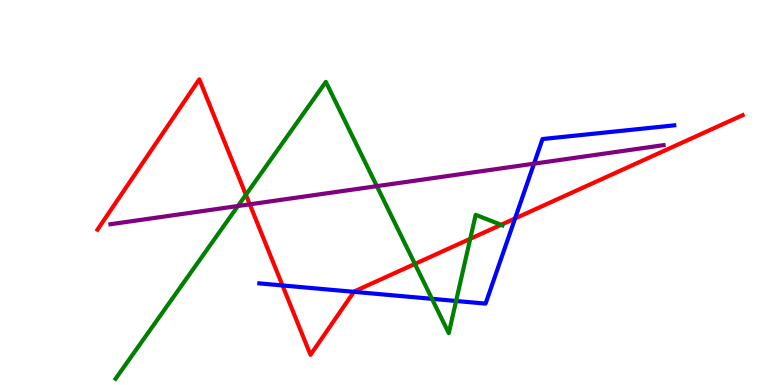[{'lines': ['blue', 'red'], 'intersections': [{'x': 3.65, 'y': 2.59}, {'x': 4.57, 'y': 2.42}, {'x': 6.65, 'y': 4.33}]}, {'lines': ['green', 'red'], 'intersections': [{'x': 3.17, 'y': 4.94}, {'x': 5.35, 'y': 3.15}, {'x': 6.07, 'y': 3.8}, {'x': 6.47, 'y': 4.16}]}, {'lines': ['purple', 'red'], 'intersections': [{'x': 3.22, 'y': 4.69}]}, {'lines': ['blue', 'green'], 'intersections': [{'x': 5.57, 'y': 2.24}, {'x': 5.89, 'y': 2.18}]}, {'lines': ['blue', 'purple'], 'intersections': [{'x': 6.89, 'y': 5.75}]}, {'lines': ['green', 'purple'], 'intersections': [{'x': 3.07, 'y': 4.65}, {'x': 4.86, 'y': 5.17}]}]